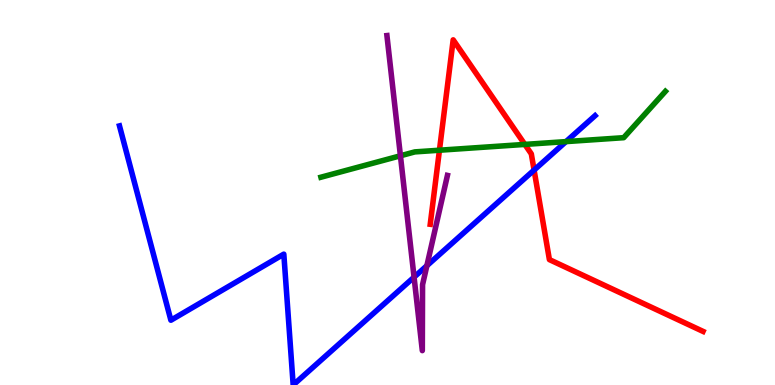[{'lines': ['blue', 'red'], 'intersections': [{'x': 6.89, 'y': 5.58}]}, {'lines': ['green', 'red'], 'intersections': [{'x': 5.67, 'y': 6.1}, {'x': 6.77, 'y': 6.25}]}, {'lines': ['purple', 'red'], 'intersections': []}, {'lines': ['blue', 'green'], 'intersections': [{'x': 7.3, 'y': 6.32}]}, {'lines': ['blue', 'purple'], 'intersections': [{'x': 5.34, 'y': 2.8}, {'x': 5.51, 'y': 3.1}]}, {'lines': ['green', 'purple'], 'intersections': [{'x': 5.17, 'y': 5.95}]}]